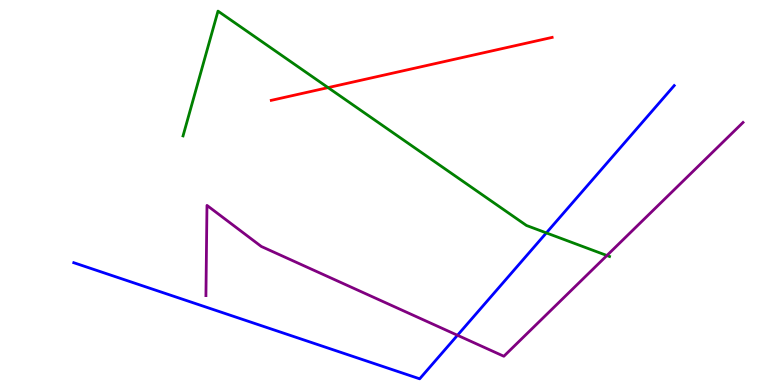[{'lines': ['blue', 'red'], 'intersections': []}, {'lines': ['green', 'red'], 'intersections': [{'x': 4.23, 'y': 7.72}]}, {'lines': ['purple', 'red'], 'intersections': []}, {'lines': ['blue', 'green'], 'intersections': [{'x': 7.05, 'y': 3.95}]}, {'lines': ['blue', 'purple'], 'intersections': [{'x': 5.9, 'y': 1.29}]}, {'lines': ['green', 'purple'], 'intersections': [{'x': 7.83, 'y': 3.36}]}]